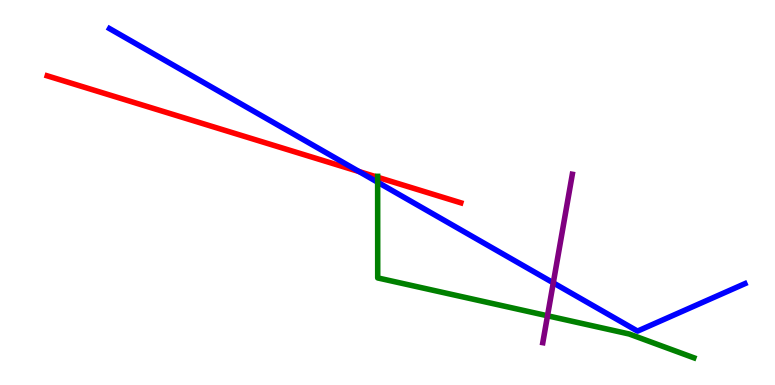[{'lines': ['blue', 'red'], 'intersections': [{'x': 4.63, 'y': 5.54}]}, {'lines': ['green', 'red'], 'intersections': [{'x': 4.87, 'y': 5.4}]}, {'lines': ['purple', 'red'], 'intersections': []}, {'lines': ['blue', 'green'], 'intersections': [{'x': 4.87, 'y': 5.27}]}, {'lines': ['blue', 'purple'], 'intersections': [{'x': 7.14, 'y': 2.65}]}, {'lines': ['green', 'purple'], 'intersections': [{'x': 7.06, 'y': 1.8}]}]